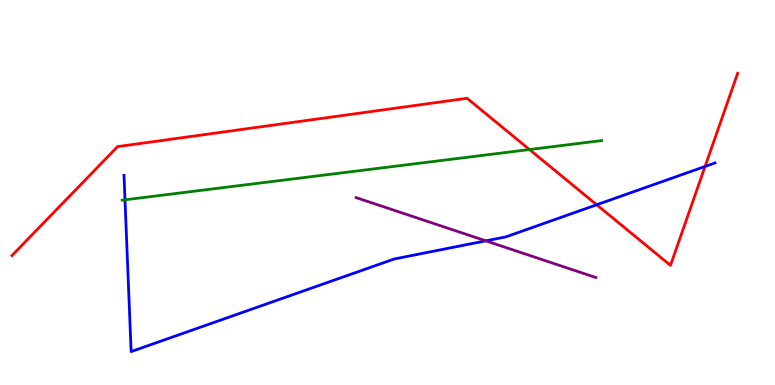[{'lines': ['blue', 'red'], 'intersections': [{'x': 7.7, 'y': 4.68}, {'x': 9.1, 'y': 5.68}]}, {'lines': ['green', 'red'], 'intersections': [{'x': 6.83, 'y': 6.12}]}, {'lines': ['purple', 'red'], 'intersections': []}, {'lines': ['blue', 'green'], 'intersections': [{'x': 1.61, 'y': 4.81}]}, {'lines': ['blue', 'purple'], 'intersections': [{'x': 6.27, 'y': 3.74}]}, {'lines': ['green', 'purple'], 'intersections': []}]